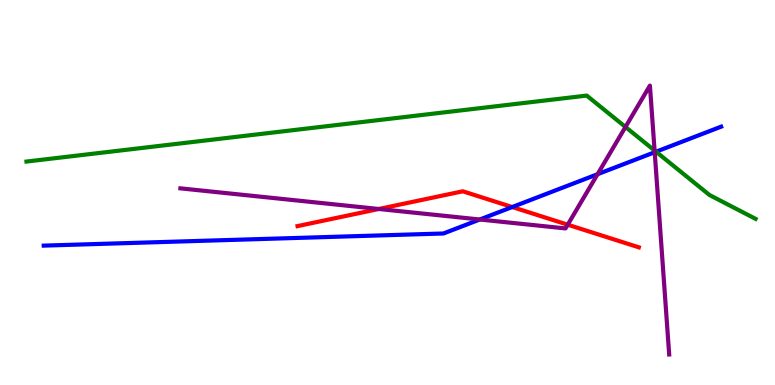[{'lines': ['blue', 'red'], 'intersections': [{'x': 6.61, 'y': 4.62}]}, {'lines': ['green', 'red'], 'intersections': []}, {'lines': ['purple', 'red'], 'intersections': [{'x': 4.89, 'y': 4.57}, {'x': 7.33, 'y': 4.16}]}, {'lines': ['blue', 'green'], 'intersections': [{'x': 8.46, 'y': 6.06}]}, {'lines': ['blue', 'purple'], 'intersections': [{'x': 6.19, 'y': 4.3}, {'x': 7.71, 'y': 5.48}, {'x': 8.45, 'y': 6.05}]}, {'lines': ['green', 'purple'], 'intersections': [{'x': 8.07, 'y': 6.7}, {'x': 8.45, 'y': 6.09}]}]